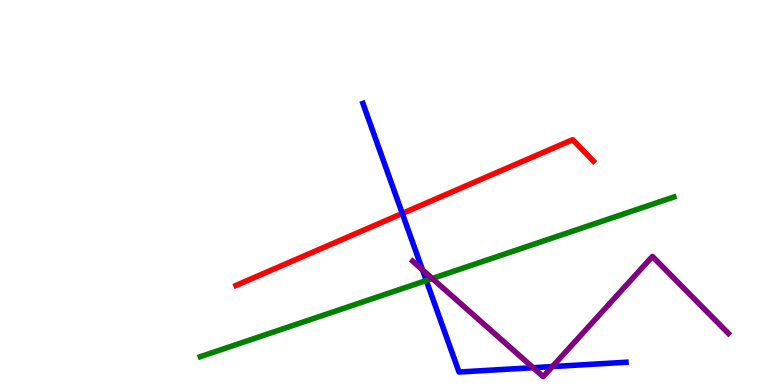[{'lines': ['blue', 'red'], 'intersections': [{'x': 5.19, 'y': 4.46}]}, {'lines': ['green', 'red'], 'intersections': []}, {'lines': ['purple', 'red'], 'intersections': []}, {'lines': ['blue', 'green'], 'intersections': [{'x': 5.5, 'y': 2.71}]}, {'lines': ['blue', 'purple'], 'intersections': [{'x': 5.45, 'y': 2.99}, {'x': 6.88, 'y': 0.45}, {'x': 7.13, 'y': 0.479}]}, {'lines': ['green', 'purple'], 'intersections': [{'x': 5.58, 'y': 2.77}]}]